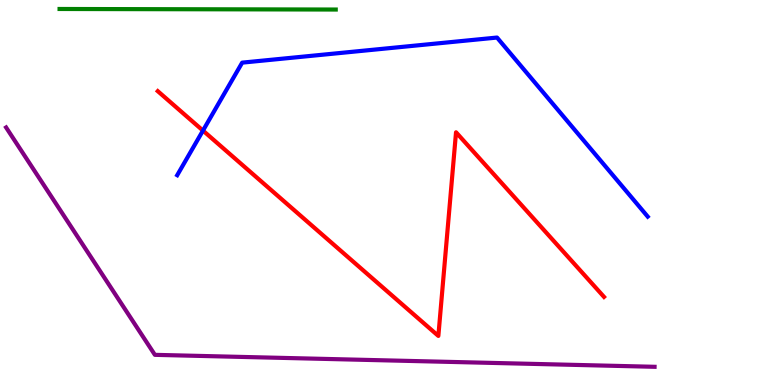[{'lines': ['blue', 'red'], 'intersections': [{'x': 2.62, 'y': 6.61}]}, {'lines': ['green', 'red'], 'intersections': []}, {'lines': ['purple', 'red'], 'intersections': []}, {'lines': ['blue', 'green'], 'intersections': []}, {'lines': ['blue', 'purple'], 'intersections': []}, {'lines': ['green', 'purple'], 'intersections': []}]